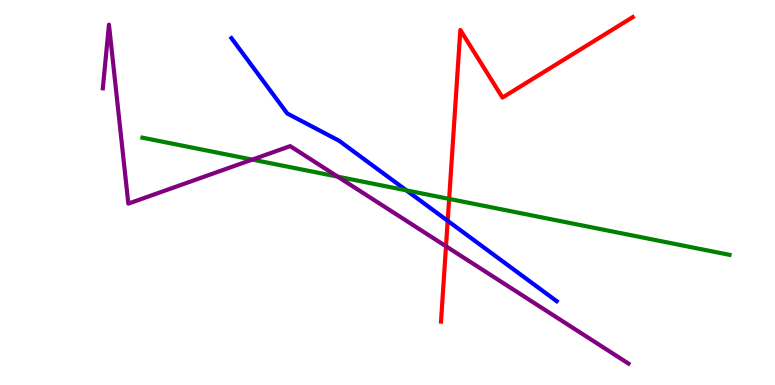[{'lines': ['blue', 'red'], 'intersections': [{'x': 5.78, 'y': 4.26}]}, {'lines': ['green', 'red'], 'intersections': [{'x': 5.8, 'y': 4.83}]}, {'lines': ['purple', 'red'], 'intersections': [{'x': 5.75, 'y': 3.6}]}, {'lines': ['blue', 'green'], 'intersections': [{'x': 5.24, 'y': 5.06}]}, {'lines': ['blue', 'purple'], 'intersections': []}, {'lines': ['green', 'purple'], 'intersections': [{'x': 3.26, 'y': 5.85}, {'x': 4.36, 'y': 5.41}]}]